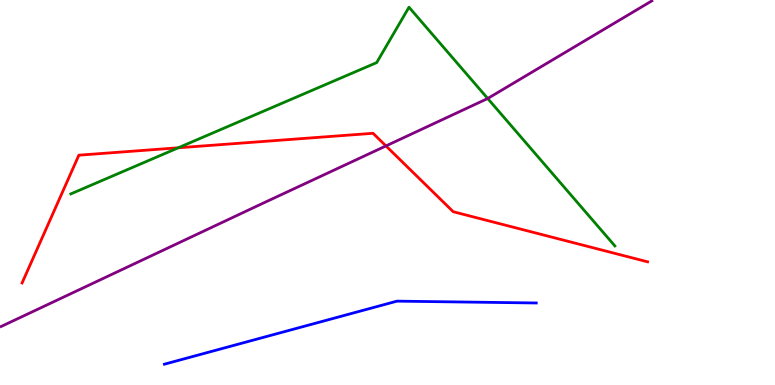[{'lines': ['blue', 'red'], 'intersections': []}, {'lines': ['green', 'red'], 'intersections': [{'x': 2.3, 'y': 6.16}]}, {'lines': ['purple', 'red'], 'intersections': [{'x': 4.98, 'y': 6.21}]}, {'lines': ['blue', 'green'], 'intersections': []}, {'lines': ['blue', 'purple'], 'intersections': []}, {'lines': ['green', 'purple'], 'intersections': [{'x': 6.29, 'y': 7.44}]}]